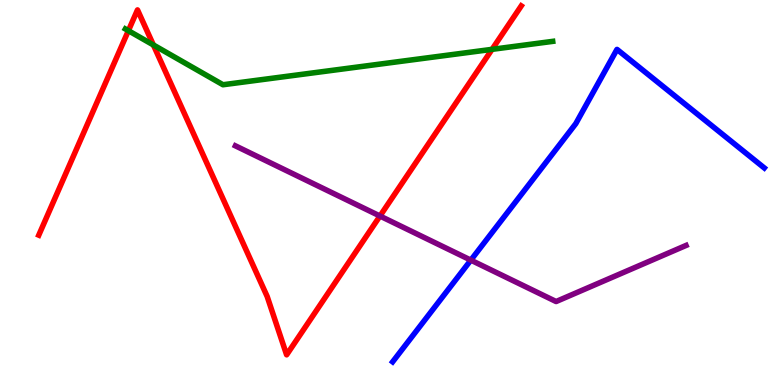[{'lines': ['blue', 'red'], 'intersections': []}, {'lines': ['green', 'red'], 'intersections': [{'x': 1.66, 'y': 9.2}, {'x': 1.98, 'y': 8.83}, {'x': 6.35, 'y': 8.72}]}, {'lines': ['purple', 'red'], 'intersections': [{'x': 4.9, 'y': 4.39}]}, {'lines': ['blue', 'green'], 'intersections': []}, {'lines': ['blue', 'purple'], 'intersections': [{'x': 6.08, 'y': 3.24}]}, {'lines': ['green', 'purple'], 'intersections': []}]